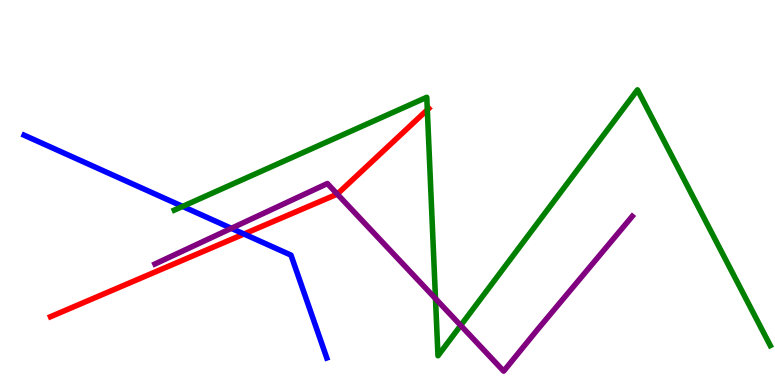[{'lines': ['blue', 'red'], 'intersections': [{'x': 3.15, 'y': 3.92}]}, {'lines': ['green', 'red'], 'intersections': [{'x': 5.51, 'y': 7.15}]}, {'lines': ['purple', 'red'], 'intersections': [{'x': 4.35, 'y': 4.96}]}, {'lines': ['blue', 'green'], 'intersections': [{'x': 2.36, 'y': 4.64}]}, {'lines': ['blue', 'purple'], 'intersections': [{'x': 2.99, 'y': 4.07}]}, {'lines': ['green', 'purple'], 'intersections': [{'x': 5.62, 'y': 2.24}, {'x': 5.94, 'y': 1.55}]}]